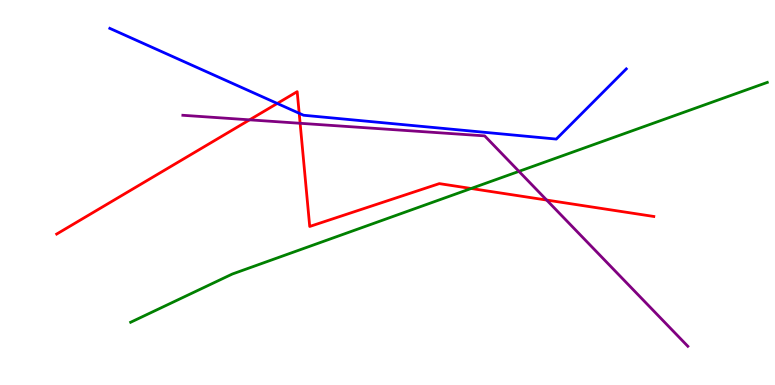[{'lines': ['blue', 'red'], 'intersections': [{'x': 3.58, 'y': 7.31}, {'x': 3.86, 'y': 7.06}]}, {'lines': ['green', 'red'], 'intersections': [{'x': 6.08, 'y': 5.1}]}, {'lines': ['purple', 'red'], 'intersections': [{'x': 3.22, 'y': 6.89}, {'x': 3.87, 'y': 6.8}, {'x': 7.05, 'y': 4.8}]}, {'lines': ['blue', 'green'], 'intersections': []}, {'lines': ['blue', 'purple'], 'intersections': []}, {'lines': ['green', 'purple'], 'intersections': [{'x': 6.7, 'y': 5.55}]}]